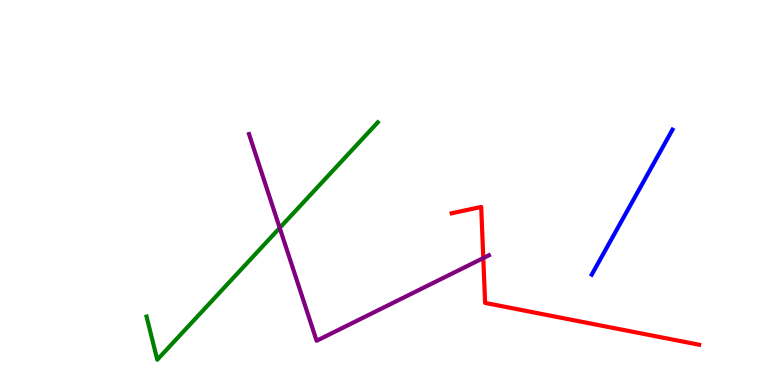[{'lines': ['blue', 'red'], 'intersections': []}, {'lines': ['green', 'red'], 'intersections': []}, {'lines': ['purple', 'red'], 'intersections': [{'x': 6.24, 'y': 3.3}]}, {'lines': ['blue', 'green'], 'intersections': []}, {'lines': ['blue', 'purple'], 'intersections': []}, {'lines': ['green', 'purple'], 'intersections': [{'x': 3.61, 'y': 4.08}]}]